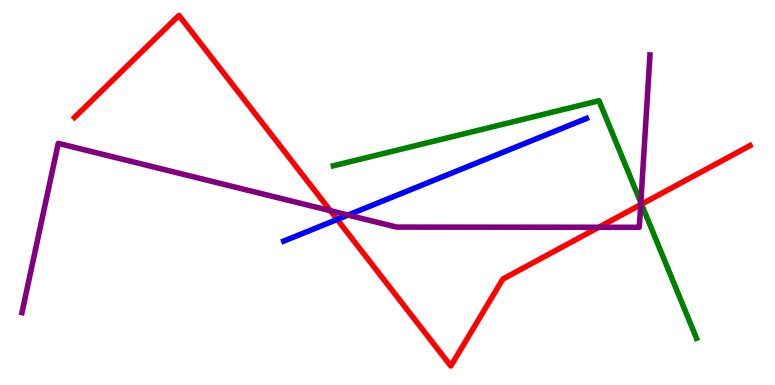[{'lines': ['blue', 'red'], 'intersections': [{'x': 4.35, 'y': 4.3}]}, {'lines': ['green', 'red'], 'intersections': [{'x': 8.28, 'y': 4.7}]}, {'lines': ['purple', 'red'], 'intersections': [{'x': 4.26, 'y': 4.53}, {'x': 7.73, 'y': 4.1}, {'x': 8.27, 'y': 4.68}]}, {'lines': ['blue', 'green'], 'intersections': []}, {'lines': ['blue', 'purple'], 'intersections': [{'x': 4.49, 'y': 4.41}]}, {'lines': ['green', 'purple'], 'intersections': [{'x': 8.27, 'y': 4.74}]}]